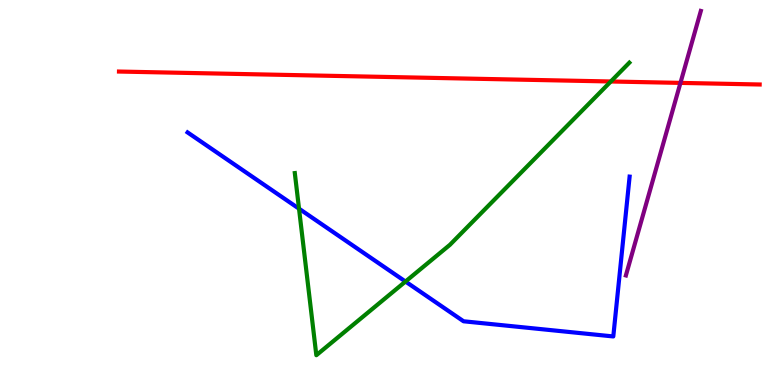[{'lines': ['blue', 'red'], 'intersections': []}, {'lines': ['green', 'red'], 'intersections': [{'x': 7.88, 'y': 7.88}]}, {'lines': ['purple', 'red'], 'intersections': [{'x': 8.78, 'y': 7.85}]}, {'lines': ['blue', 'green'], 'intersections': [{'x': 3.86, 'y': 4.58}, {'x': 5.23, 'y': 2.69}]}, {'lines': ['blue', 'purple'], 'intersections': []}, {'lines': ['green', 'purple'], 'intersections': []}]